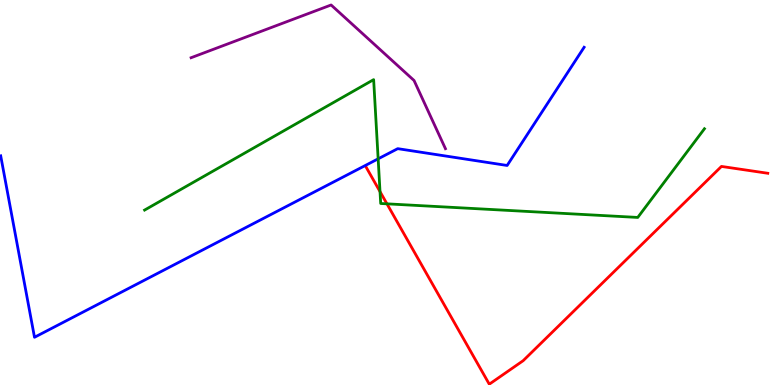[{'lines': ['blue', 'red'], 'intersections': []}, {'lines': ['green', 'red'], 'intersections': [{'x': 4.9, 'y': 5.02}, {'x': 4.99, 'y': 4.71}]}, {'lines': ['purple', 'red'], 'intersections': []}, {'lines': ['blue', 'green'], 'intersections': [{'x': 4.88, 'y': 5.87}]}, {'lines': ['blue', 'purple'], 'intersections': []}, {'lines': ['green', 'purple'], 'intersections': []}]